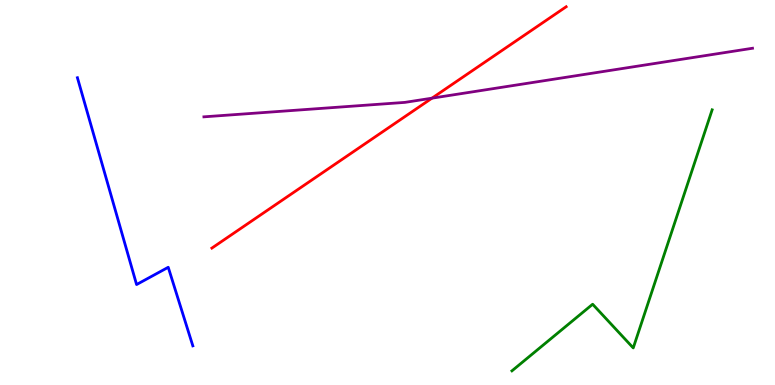[{'lines': ['blue', 'red'], 'intersections': []}, {'lines': ['green', 'red'], 'intersections': []}, {'lines': ['purple', 'red'], 'intersections': [{'x': 5.57, 'y': 7.45}]}, {'lines': ['blue', 'green'], 'intersections': []}, {'lines': ['blue', 'purple'], 'intersections': []}, {'lines': ['green', 'purple'], 'intersections': []}]